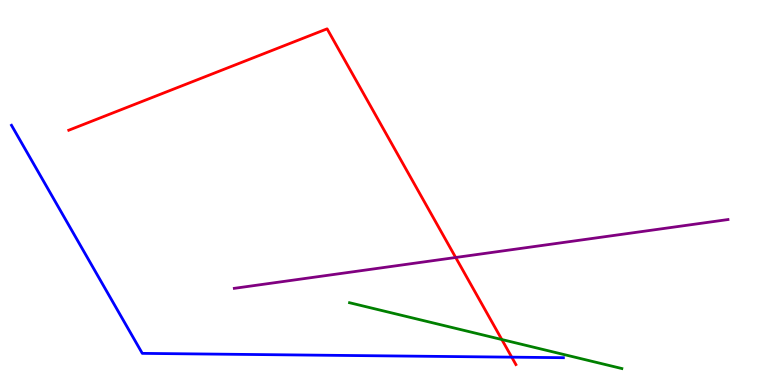[{'lines': ['blue', 'red'], 'intersections': [{'x': 6.6, 'y': 0.723}]}, {'lines': ['green', 'red'], 'intersections': [{'x': 6.48, 'y': 1.18}]}, {'lines': ['purple', 'red'], 'intersections': [{'x': 5.88, 'y': 3.31}]}, {'lines': ['blue', 'green'], 'intersections': []}, {'lines': ['blue', 'purple'], 'intersections': []}, {'lines': ['green', 'purple'], 'intersections': []}]